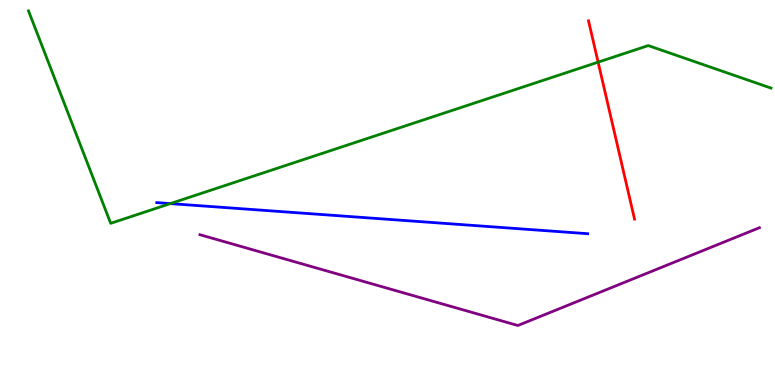[{'lines': ['blue', 'red'], 'intersections': []}, {'lines': ['green', 'red'], 'intersections': [{'x': 7.72, 'y': 8.39}]}, {'lines': ['purple', 'red'], 'intersections': []}, {'lines': ['blue', 'green'], 'intersections': [{'x': 2.2, 'y': 4.71}]}, {'lines': ['blue', 'purple'], 'intersections': []}, {'lines': ['green', 'purple'], 'intersections': []}]